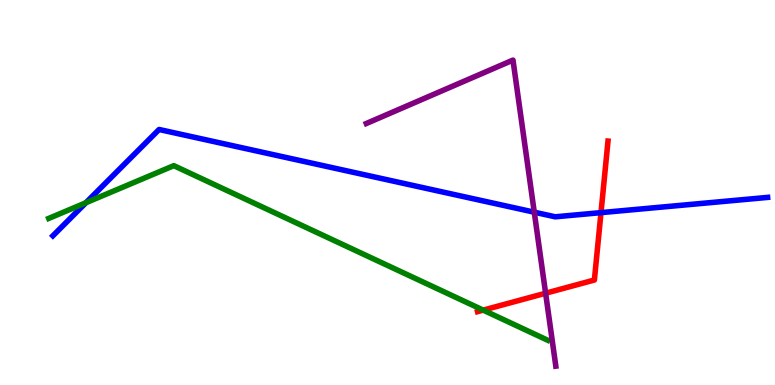[{'lines': ['blue', 'red'], 'intersections': [{'x': 7.75, 'y': 4.48}]}, {'lines': ['green', 'red'], 'intersections': [{'x': 6.24, 'y': 1.94}]}, {'lines': ['purple', 'red'], 'intersections': [{'x': 7.04, 'y': 2.38}]}, {'lines': ['blue', 'green'], 'intersections': [{'x': 1.11, 'y': 4.73}]}, {'lines': ['blue', 'purple'], 'intersections': [{'x': 6.89, 'y': 4.49}]}, {'lines': ['green', 'purple'], 'intersections': []}]